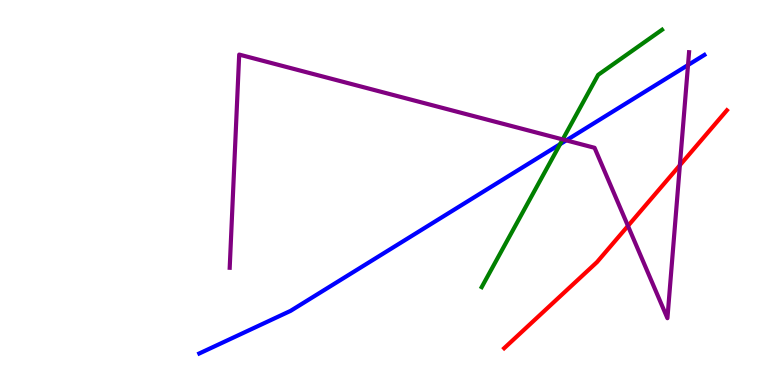[{'lines': ['blue', 'red'], 'intersections': []}, {'lines': ['green', 'red'], 'intersections': []}, {'lines': ['purple', 'red'], 'intersections': [{'x': 8.1, 'y': 4.13}, {'x': 8.77, 'y': 5.71}]}, {'lines': ['blue', 'green'], 'intersections': [{'x': 7.23, 'y': 6.26}]}, {'lines': ['blue', 'purple'], 'intersections': [{'x': 7.31, 'y': 6.35}, {'x': 8.88, 'y': 8.31}]}, {'lines': ['green', 'purple'], 'intersections': [{'x': 7.26, 'y': 6.38}]}]